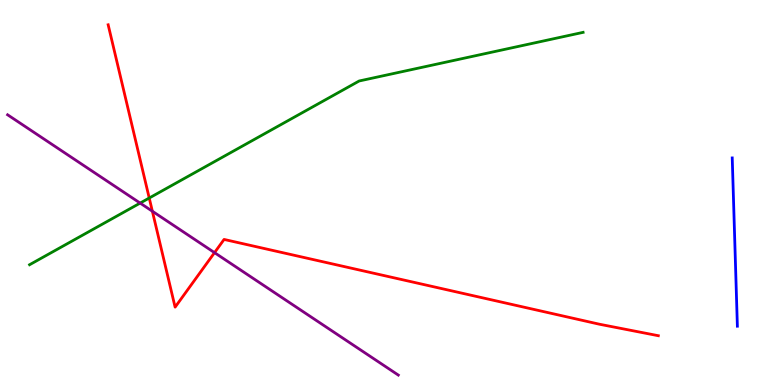[{'lines': ['blue', 'red'], 'intersections': []}, {'lines': ['green', 'red'], 'intersections': [{'x': 1.93, 'y': 4.86}]}, {'lines': ['purple', 'red'], 'intersections': [{'x': 1.97, 'y': 4.51}, {'x': 2.77, 'y': 3.44}]}, {'lines': ['blue', 'green'], 'intersections': []}, {'lines': ['blue', 'purple'], 'intersections': []}, {'lines': ['green', 'purple'], 'intersections': [{'x': 1.81, 'y': 4.72}]}]